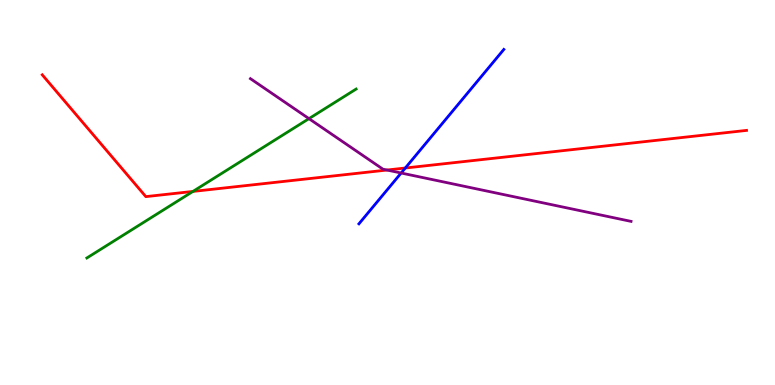[{'lines': ['blue', 'red'], 'intersections': [{'x': 5.23, 'y': 5.64}]}, {'lines': ['green', 'red'], 'intersections': [{'x': 2.49, 'y': 5.03}]}, {'lines': ['purple', 'red'], 'intersections': [{'x': 4.99, 'y': 5.58}]}, {'lines': ['blue', 'green'], 'intersections': []}, {'lines': ['blue', 'purple'], 'intersections': [{'x': 5.18, 'y': 5.51}]}, {'lines': ['green', 'purple'], 'intersections': [{'x': 3.99, 'y': 6.92}]}]